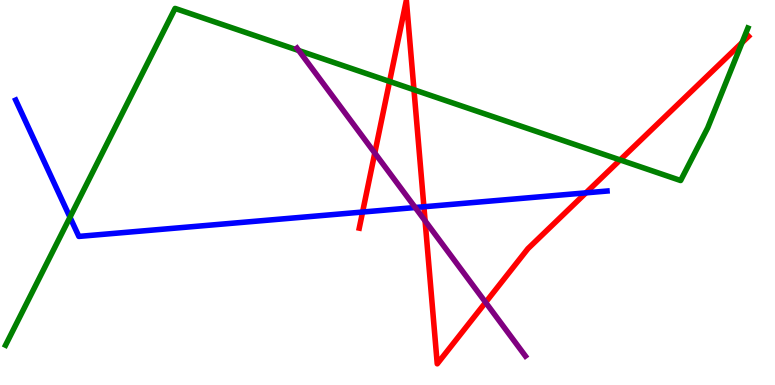[{'lines': ['blue', 'red'], 'intersections': [{'x': 4.68, 'y': 4.49}, {'x': 5.47, 'y': 4.63}, {'x': 7.56, 'y': 4.99}]}, {'lines': ['green', 'red'], 'intersections': [{'x': 5.03, 'y': 7.88}, {'x': 5.34, 'y': 7.67}, {'x': 8.0, 'y': 5.85}, {'x': 9.57, 'y': 8.89}]}, {'lines': ['purple', 'red'], 'intersections': [{'x': 4.84, 'y': 6.03}, {'x': 5.49, 'y': 4.26}, {'x': 6.27, 'y': 2.15}]}, {'lines': ['blue', 'green'], 'intersections': [{'x': 0.903, 'y': 4.36}]}, {'lines': ['blue', 'purple'], 'intersections': [{'x': 5.36, 'y': 4.61}]}, {'lines': ['green', 'purple'], 'intersections': [{'x': 3.85, 'y': 8.69}]}]